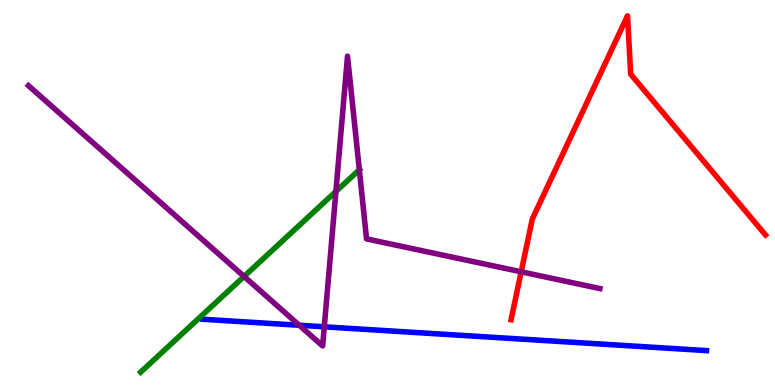[{'lines': ['blue', 'red'], 'intersections': []}, {'lines': ['green', 'red'], 'intersections': []}, {'lines': ['purple', 'red'], 'intersections': [{'x': 6.72, 'y': 2.94}]}, {'lines': ['blue', 'green'], 'intersections': []}, {'lines': ['blue', 'purple'], 'intersections': [{'x': 3.86, 'y': 1.55}, {'x': 4.18, 'y': 1.51}]}, {'lines': ['green', 'purple'], 'intersections': [{'x': 3.15, 'y': 2.82}, {'x': 4.33, 'y': 5.03}, {'x': 4.64, 'y': 5.59}]}]